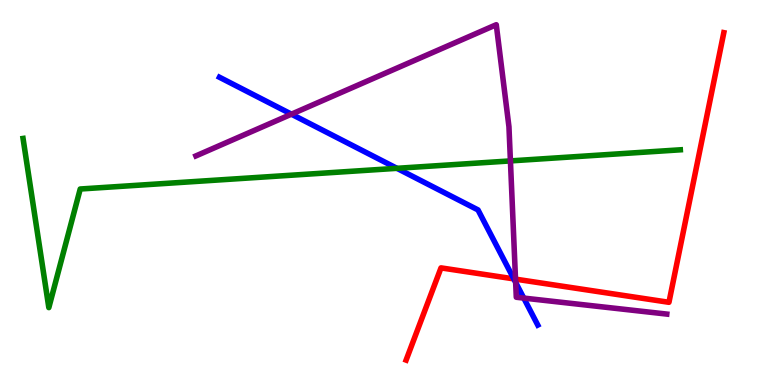[{'lines': ['blue', 'red'], 'intersections': [{'x': 6.63, 'y': 2.76}]}, {'lines': ['green', 'red'], 'intersections': []}, {'lines': ['purple', 'red'], 'intersections': [{'x': 6.65, 'y': 2.75}]}, {'lines': ['blue', 'green'], 'intersections': [{'x': 5.12, 'y': 5.63}]}, {'lines': ['blue', 'purple'], 'intersections': [{'x': 3.76, 'y': 7.03}, {'x': 6.65, 'y': 2.66}, {'x': 6.76, 'y': 2.26}]}, {'lines': ['green', 'purple'], 'intersections': [{'x': 6.59, 'y': 5.82}]}]